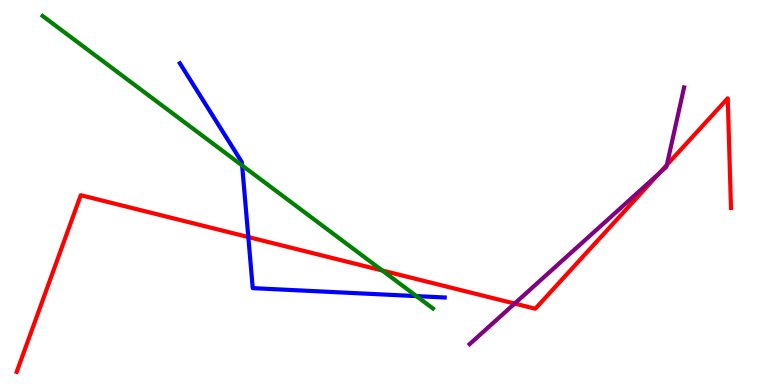[{'lines': ['blue', 'red'], 'intersections': [{'x': 3.2, 'y': 3.84}]}, {'lines': ['green', 'red'], 'intersections': [{'x': 4.93, 'y': 2.97}]}, {'lines': ['purple', 'red'], 'intersections': [{'x': 6.64, 'y': 2.12}, {'x': 8.5, 'y': 5.5}, {'x': 8.6, 'y': 5.72}]}, {'lines': ['blue', 'green'], 'intersections': [{'x': 3.12, 'y': 5.7}, {'x': 5.37, 'y': 2.31}]}, {'lines': ['blue', 'purple'], 'intersections': []}, {'lines': ['green', 'purple'], 'intersections': []}]